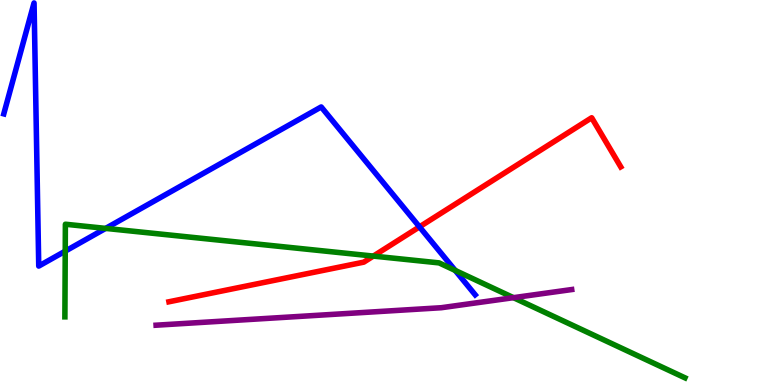[{'lines': ['blue', 'red'], 'intersections': [{'x': 5.41, 'y': 4.11}]}, {'lines': ['green', 'red'], 'intersections': [{'x': 4.82, 'y': 3.35}]}, {'lines': ['purple', 'red'], 'intersections': []}, {'lines': ['blue', 'green'], 'intersections': [{'x': 0.842, 'y': 3.48}, {'x': 1.36, 'y': 4.07}, {'x': 5.87, 'y': 2.98}]}, {'lines': ['blue', 'purple'], 'intersections': []}, {'lines': ['green', 'purple'], 'intersections': [{'x': 6.63, 'y': 2.27}]}]